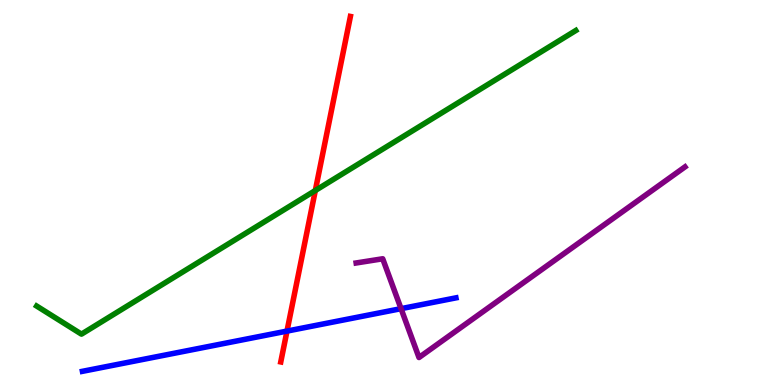[{'lines': ['blue', 'red'], 'intersections': [{'x': 3.7, 'y': 1.4}]}, {'lines': ['green', 'red'], 'intersections': [{'x': 4.07, 'y': 5.05}]}, {'lines': ['purple', 'red'], 'intersections': []}, {'lines': ['blue', 'green'], 'intersections': []}, {'lines': ['blue', 'purple'], 'intersections': [{'x': 5.17, 'y': 1.98}]}, {'lines': ['green', 'purple'], 'intersections': []}]